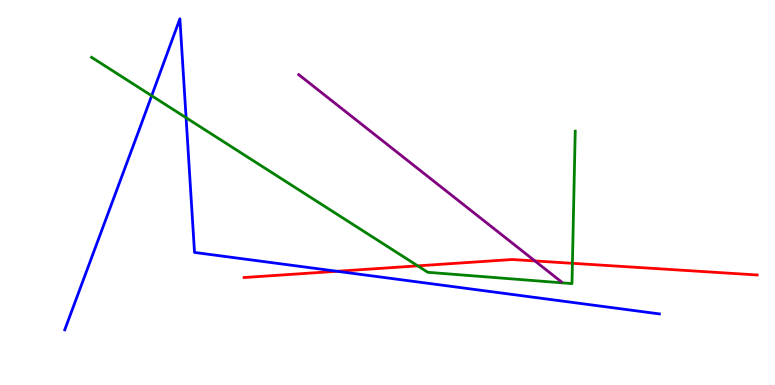[{'lines': ['blue', 'red'], 'intersections': [{'x': 4.35, 'y': 2.95}]}, {'lines': ['green', 'red'], 'intersections': [{'x': 5.39, 'y': 3.09}, {'x': 7.39, 'y': 3.16}]}, {'lines': ['purple', 'red'], 'intersections': [{'x': 6.9, 'y': 3.22}]}, {'lines': ['blue', 'green'], 'intersections': [{'x': 1.96, 'y': 7.51}, {'x': 2.4, 'y': 6.94}]}, {'lines': ['blue', 'purple'], 'intersections': []}, {'lines': ['green', 'purple'], 'intersections': []}]